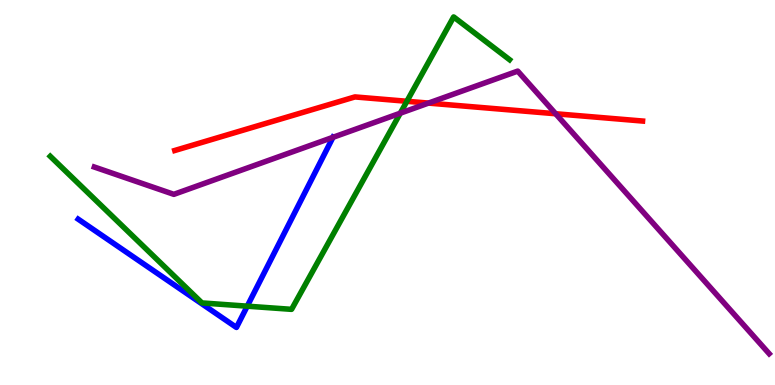[{'lines': ['blue', 'red'], 'intersections': []}, {'lines': ['green', 'red'], 'intersections': [{'x': 5.25, 'y': 7.37}]}, {'lines': ['purple', 'red'], 'intersections': [{'x': 5.53, 'y': 7.32}, {'x': 7.17, 'y': 7.05}]}, {'lines': ['blue', 'green'], 'intersections': [{'x': 3.19, 'y': 2.05}]}, {'lines': ['blue', 'purple'], 'intersections': [{'x': 4.3, 'y': 6.43}]}, {'lines': ['green', 'purple'], 'intersections': [{'x': 5.16, 'y': 7.06}]}]